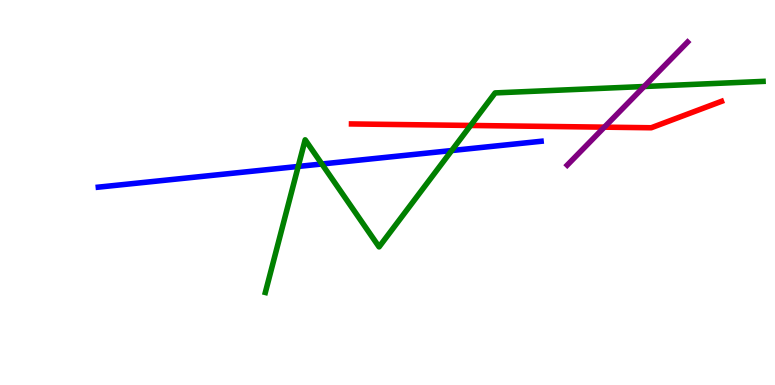[{'lines': ['blue', 'red'], 'intersections': []}, {'lines': ['green', 'red'], 'intersections': [{'x': 6.07, 'y': 6.74}]}, {'lines': ['purple', 'red'], 'intersections': [{'x': 7.8, 'y': 6.7}]}, {'lines': ['blue', 'green'], 'intersections': [{'x': 3.85, 'y': 5.68}, {'x': 4.15, 'y': 5.74}, {'x': 5.83, 'y': 6.09}]}, {'lines': ['blue', 'purple'], 'intersections': []}, {'lines': ['green', 'purple'], 'intersections': [{'x': 8.31, 'y': 7.75}]}]